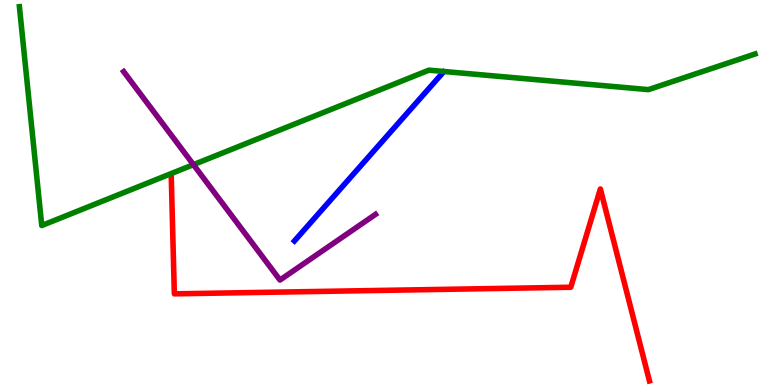[{'lines': ['blue', 'red'], 'intersections': []}, {'lines': ['green', 'red'], 'intersections': []}, {'lines': ['purple', 'red'], 'intersections': []}, {'lines': ['blue', 'green'], 'intersections': []}, {'lines': ['blue', 'purple'], 'intersections': []}, {'lines': ['green', 'purple'], 'intersections': [{'x': 2.5, 'y': 5.72}]}]